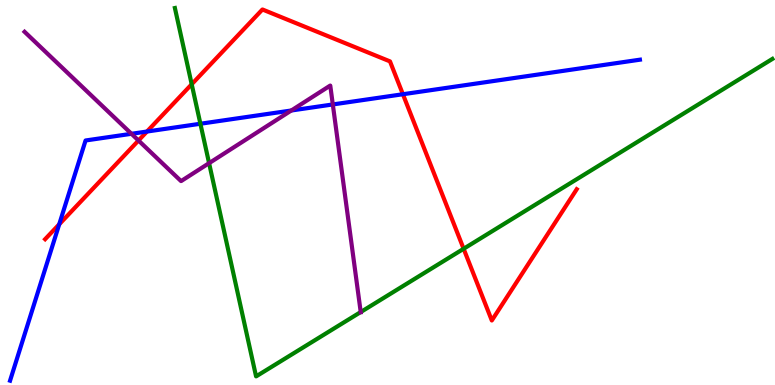[{'lines': ['blue', 'red'], 'intersections': [{'x': 0.764, 'y': 4.17}, {'x': 1.9, 'y': 6.58}, {'x': 5.2, 'y': 7.55}]}, {'lines': ['green', 'red'], 'intersections': [{'x': 2.47, 'y': 7.81}, {'x': 5.98, 'y': 3.54}]}, {'lines': ['purple', 'red'], 'intersections': [{'x': 1.79, 'y': 6.35}]}, {'lines': ['blue', 'green'], 'intersections': [{'x': 2.59, 'y': 6.79}]}, {'lines': ['blue', 'purple'], 'intersections': [{'x': 1.7, 'y': 6.52}, {'x': 3.76, 'y': 7.13}, {'x': 4.29, 'y': 7.29}]}, {'lines': ['green', 'purple'], 'intersections': [{'x': 2.7, 'y': 5.76}, {'x': 4.65, 'y': 1.89}]}]